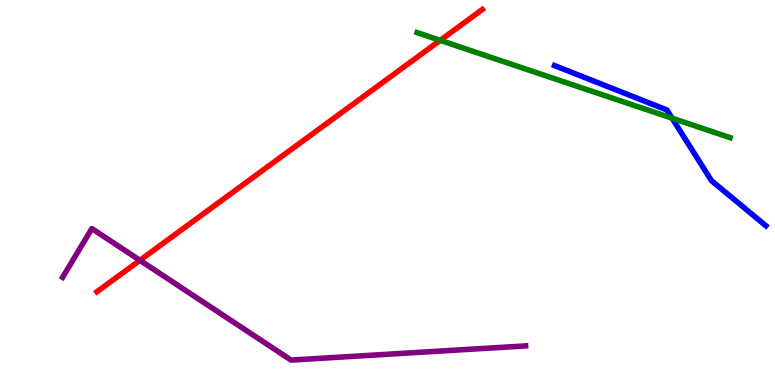[{'lines': ['blue', 'red'], 'intersections': []}, {'lines': ['green', 'red'], 'intersections': [{'x': 5.68, 'y': 8.95}]}, {'lines': ['purple', 'red'], 'intersections': [{'x': 1.81, 'y': 3.24}]}, {'lines': ['blue', 'green'], 'intersections': [{'x': 8.67, 'y': 6.93}]}, {'lines': ['blue', 'purple'], 'intersections': []}, {'lines': ['green', 'purple'], 'intersections': []}]